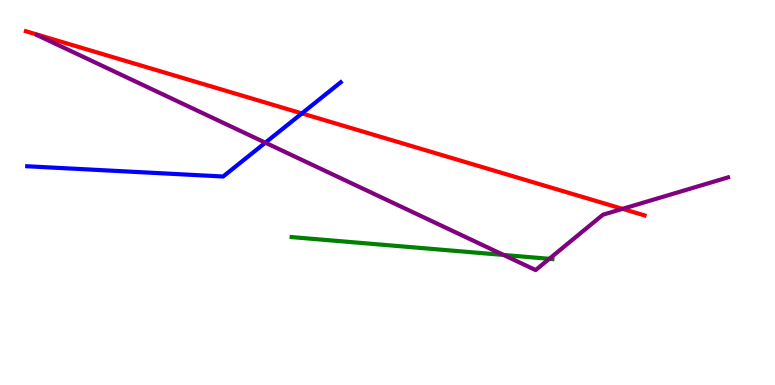[{'lines': ['blue', 'red'], 'intersections': [{'x': 3.9, 'y': 7.05}]}, {'lines': ['green', 'red'], 'intersections': []}, {'lines': ['purple', 'red'], 'intersections': [{'x': 8.03, 'y': 4.58}]}, {'lines': ['blue', 'green'], 'intersections': []}, {'lines': ['blue', 'purple'], 'intersections': [{'x': 3.42, 'y': 6.29}]}, {'lines': ['green', 'purple'], 'intersections': [{'x': 6.5, 'y': 3.38}, {'x': 7.09, 'y': 3.28}]}]